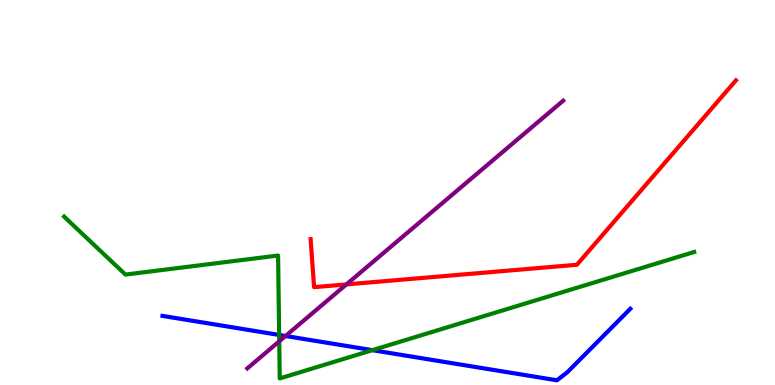[{'lines': ['blue', 'red'], 'intersections': []}, {'lines': ['green', 'red'], 'intersections': []}, {'lines': ['purple', 'red'], 'intersections': [{'x': 4.47, 'y': 2.61}]}, {'lines': ['blue', 'green'], 'intersections': [{'x': 3.6, 'y': 1.3}, {'x': 4.81, 'y': 0.905}]}, {'lines': ['blue', 'purple'], 'intersections': [{'x': 3.68, 'y': 1.27}]}, {'lines': ['green', 'purple'], 'intersections': [{'x': 3.6, 'y': 1.13}]}]